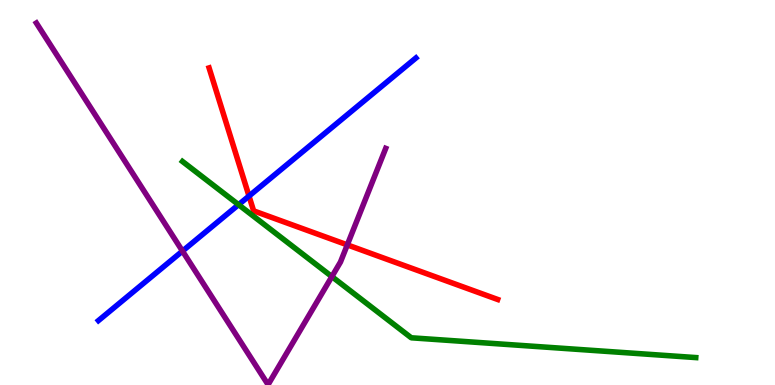[{'lines': ['blue', 'red'], 'intersections': [{'x': 3.21, 'y': 4.91}]}, {'lines': ['green', 'red'], 'intersections': []}, {'lines': ['purple', 'red'], 'intersections': [{'x': 4.48, 'y': 3.64}]}, {'lines': ['blue', 'green'], 'intersections': [{'x': 3.08, 'y': 4.68}]}, {'lines': ['blue', 'purple'], 'intersections': [{'x': 2.35, 'y': 3.48}]}, {'lines': ['green', 'purple'], 'intersections': [{'x': 4.28, 'y': 2.82}]}]